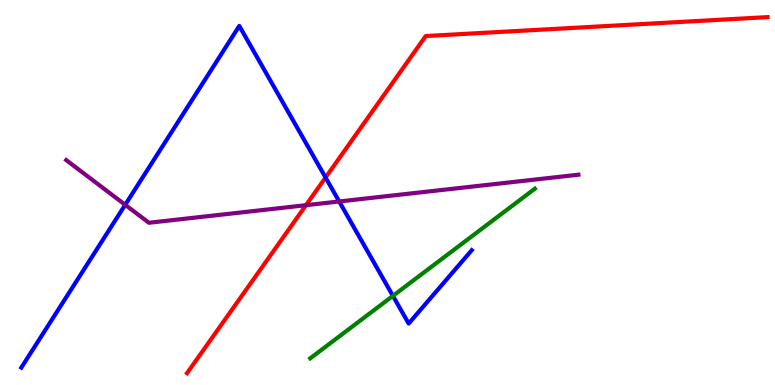[{'lines': ['blue', 'red'], 'intersections': [{'x': 4.2, 'y': 5.39}]}, {'lines': ['green', 'red'], 'intersections': []}, {'lines': ['purple', 'red'], 'intersections': [{'x': 3.95, 'y': 4.67}]}, {'lines': ['blue', 'green'], 'intersections': [{'x': 5.07, 'y': 2.31}]}, {'lines': ['blue', 'purple'], 'intersections': [{'x': 1.62, 'y': 4.68}, {'x': 4.38, 'y': 4.77}]}, {'lines': ['green', 'purple'], 'intersections': []}]